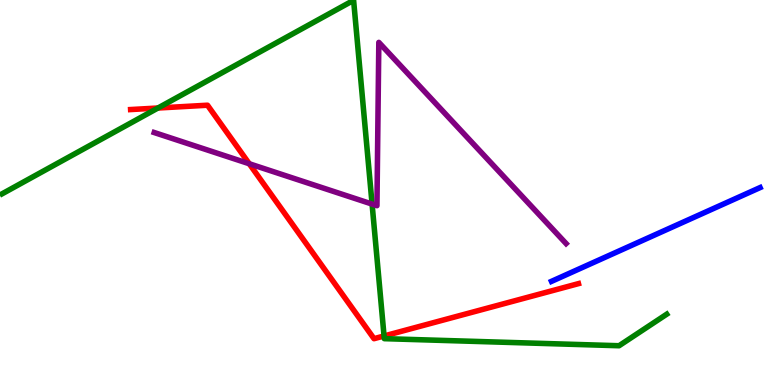[{'lines': ['blue', 'red'], 'intersections': []}, {'lines': ['green', 'red'], 'intersections': [{'x': 2.04, 'y': 7.19}, {'x': 4.96, 'y': 1.27}]}, {'lines': ['purple', 'red'], 'intersections': [{'x': 3.22, 'y': 5.75}]}, {'lines': ['blue', 'green'], 'intersections': []}, {'lines': ['blue', 'purple'], 'intersections': []}, {'lines': ['green', 'purple'], 'intersections': [{'x': 4.8, 'y': 4.7}]}]